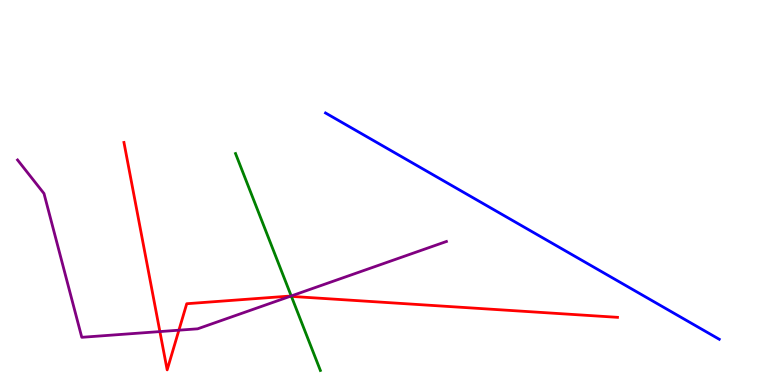[{'lines': ['blue', 'red'], 'intersections': []}, {'lines': ['green', 'red'], 'intersections': [{'x': 3.76, 'y': 2.3}]}, {'lines': ['purple', 'red'], 'intersections': [{'x': 2.06, 'y': 1.39}, {'x': 2.31, 'y': 1.42}, {'x': 3.74, 'y': 2.3}]}, {'lines': ['blue', 'green'], 'intersections': []}, {'lines': ['blue', 'purple'], 'intersections': []}, {'lines': ['green', 'purple'], 'intersections': [{'x': 3.76, 'y': 2.31}]}]